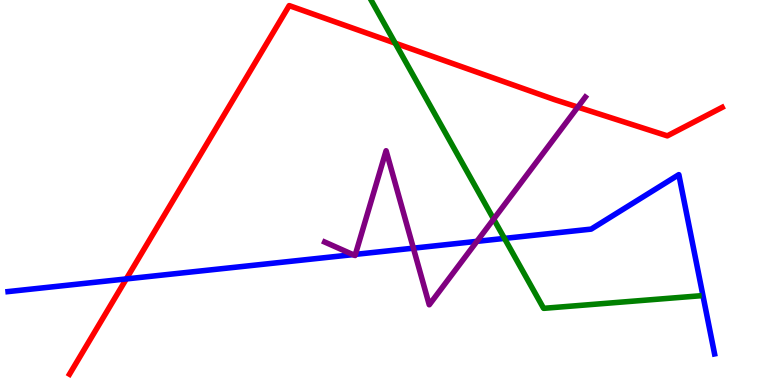[{'lines': ['blue', 'red'], 'intersections': [{'x': 1.63, 'y': 2.76}]}, {'lines': ['green', 'red'], 'intersections': [{'x': 5.1, 'y': 8.88}]}, {'lines': ['purple', 'red'], 'intersections': [{'x': 7.46, 'y': 7.22}]}, {'lines': ['blue', 'green'], 'intersections': [{'x': 6.51, 'y': 3.81}]}, {'lines': ['blue', 'purple'], 'intersections': [{'x': 4.56, 'y': 3.39}, {'x': 4.59, 'y': 3.39}, {'x': 5.33, 'y': 3.55}, {'x': 6.15, 'y': 3.73}]}, {'lines': ['green', 'purple'], 'intersections': [{'x': 6.37, 'y': 4.31}]}]